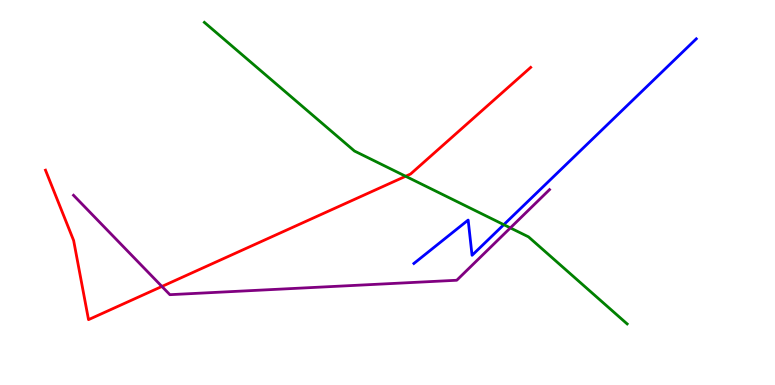[{'lines': ['blue', 'red'], 'intersections': []}, {'lines': ['green', 'red'], 'intersections': [{'x': 5.23, 'y': 5.42}]}, {'lines': ['purple', 'red'], 'intersections': [{'x': 2.09, 'y': 2.56}]}, {'lines': ['blue', 'green'], 'intersections': [{'x': 6.5, 'y': 4.16}]}, {'lines': ['blue', 'purple'], 'intersections': []}, {'lines': ['green', 'purple'], 'intersections': [{'x': 6.59, 'y': 4.08}]}]